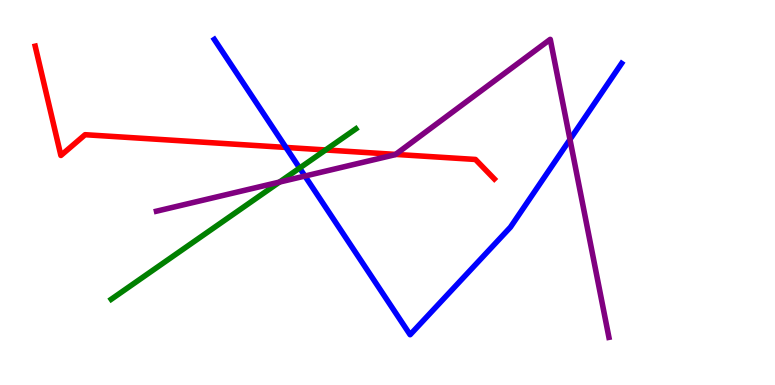[{'lines': ['blue', 'red'], 'intersections': [{'x': 3.69, 'y': 6.17}]}, {'lines': ['green', 'red'], 'intersections': [{'x': 4.2, 'y': 6.1}]}, {'lines': ['purple', 'red'], 'intersections': [{'x': 5.1, 'y': 5.99}]}, {'lines': ['blue', 'green'], 'intersections': [{'x': 3.87, 'y': 5.64}]}, {'lines': ['blue', 'purple'], 'intersections': [{'x': 3.93, 'y': 5.43}, {'x': 7.35, 'y': 6.38}]}, {'lines': ['green', 'purple'], 'intersections': [{'x': 3.61, 'y': 5.27}]}]